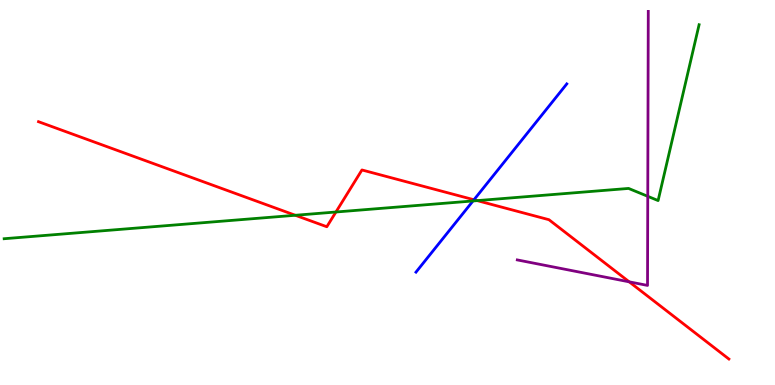[{'lines': ['blue', 'red'], 'intersections': [{'x': 6.12, 'y': 4.81}]}, {'lines': ['green', 'red'], 'intersections': [{'x': 3.81, 'y': 4.41}, {'x': 4.33, 'y': 4.49}, {'x': 6.16, 'y': 4.79}]}, {'lines': ['purple', 'red'], 'intersections': [{'x': 8.12, 'y': 2.68}]}, {'lines': ['blue', 'green'], 'intersections': [{'x': 6.1, 'y': 4.78}]}, {'lines': ['blue', 'purple'], 'intersections': []}, {'lines': ['green', 'purple'], 'intersections': [{'x': 8.36, 'y': 4.9}]}]